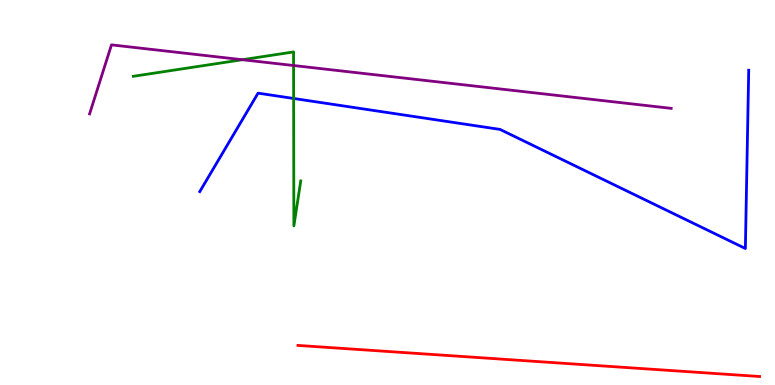[{'lines': ['blue', 'red'], 'intersections': []}, {'lines': ['green', 'red'], 'intersections': []}, {'lines': ['purple', 'red'], 'intersections': []}, {'lines': ['blue', 'green'], 'intersections': [{'x': 3.79, 'y': 7.44}]}, {'lines': ['blue', 'purple'], 'intersections': []}, {'lines': ['green', 'purple'], 'intersections': [{'x': 3.13, 'y': 8.45}, {'x': 3.79, 'y': 8.3}]}]